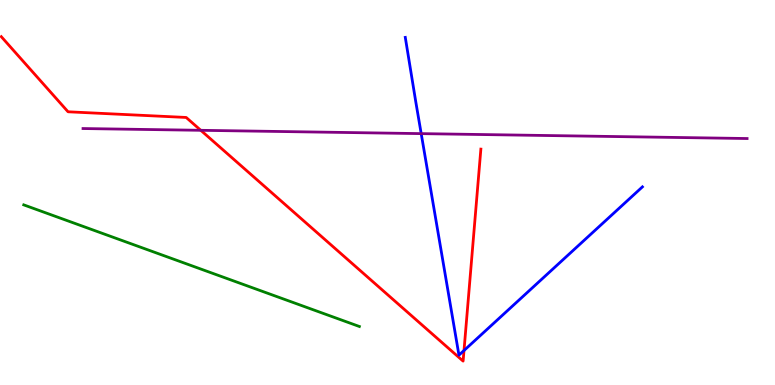[{'lines': ['blue', 'red'], 'intersections': [{'x': 5.99, 'y': 0.896}]}, {'lines': ['green', 'red'], 'intersections': []}, {'lines': ['purple', 'red'], 'intersections': [{'x': 2.59, 'y': 6.62}]}, {'lines': ['blue', 'green'], 'intersections': []}, {'lines': ['blue', 'purple'], 'intersections': [{'x': 5.43, 'y': 6.53}]}, {'lines': ['green', 'purple'], 'intersections': []}]